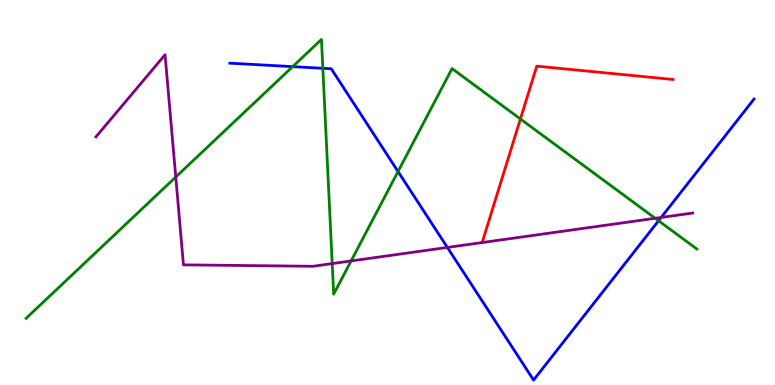[{'lines': ['blue', 'red'], 'intersections': []}, {'lines': ['green', 'red'], 'intersections': [{'x': 6.72, 'y': 6.91}]}, {'lines': ['purple', 'red'], 'intersections': []}, {'lines': ['blue', 'green'], 'intersections': [{'x': 3.78, 'y': 8.27}, {'x': 4.17, 'y': 8.23}, {'x': 5.14, 'y': 5.55}, {'x': 8.5, 'y': 4.27}]}, {'lines': ['blue', 'purple'], 'intersections': [{'x': 5.77, 'y': 3.57}, {'x': 8.53, 'y': 4.35}]}, {'lines': ['green', 'purple'], 'intersections': [{'x': 2.27, 'y': 5.4}, {'x': 4.29, 'y': 3.15}, {'x': 4.53, 'y': 3.22}, {'x': 8.45, 'y': 4.33}]}]